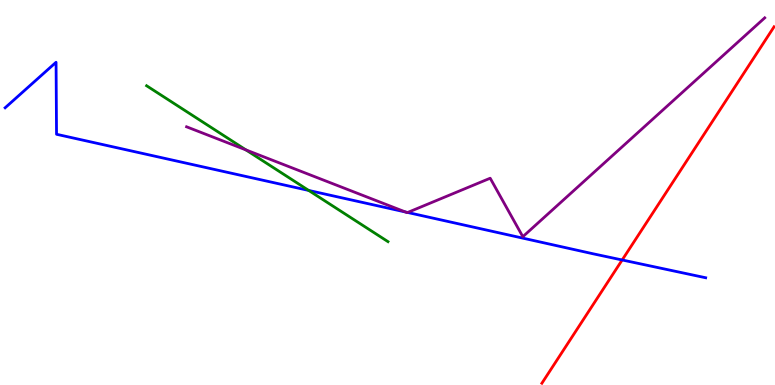[{'lines': ['blue', 'red'], 'intersections': [{'x': 8.03, 'y': 3.25}]}, {'lines': ['green', 'red'], 'intersections': []}, {'lines': ['purple', 'red'], 'intersections': []}, {'lines': ['blue', 'green'], 'intersections': [{'x': 3.98, 'y': 5.05}]}, {'lines': ['blue', 'purple'], 'intersections': [{'x': 5.23, 'y': 4.49}, {'x': 5.26, 'y': 4.48}]}, {'lines': ['green', 'purple'], 'intersections': [{'x': 3.17, 'y': 6.11}]}]